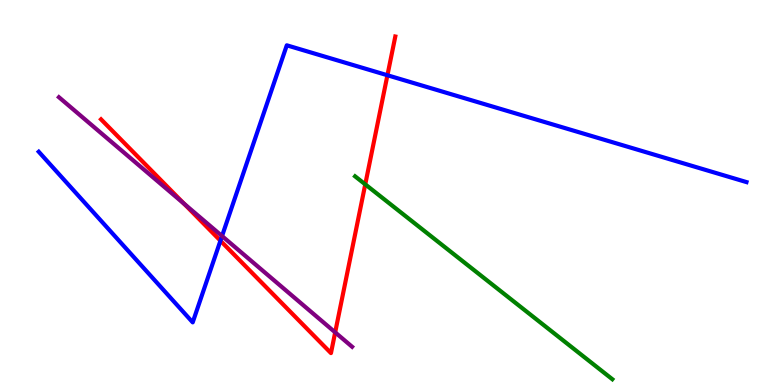[{'lines': ['blue', 'red'], 'intersections': [{'x': 2.84, 'y': 3.75}, {'x': 5.0, 'y': 8.05}]}, {'lines': ['green', 'red'], 'intersections': [{'x': 4.71, 'y': 5.21}]}, {'lines': ['purple', 'red'], 'intersections': [{'x': 2.37, 'y': 4.71}, {'x': 4.32, 'y': 1.37}]}, {'lines': ['blue', 'green'], 'intersections': []}, {'lines': ['blue', 'purple'], 'intersections': [{'x': 2.86, 'y': 3.87}]}, {'lines': ['green', 'purple'], 'intersections': []}]